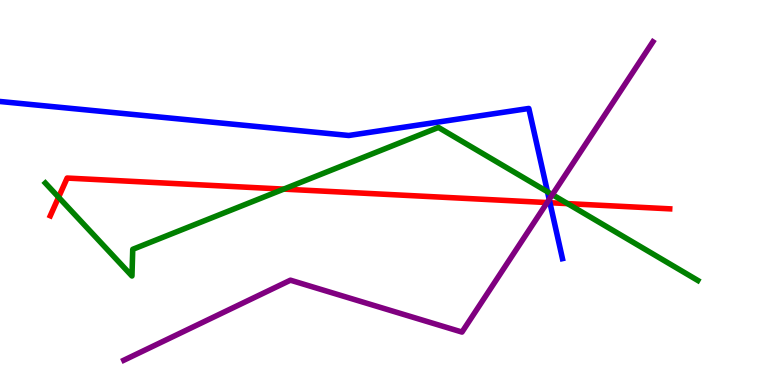[{'lines': ['blue', 'red'], 'intersections': [{'x': 7.1, 'y': 4.73}]}, {'lines': ['green', 'red'], 'intersections': [{'x': 0.756, 'y': 4.88}, {'x': 3.66, 'y': 5.09}, {'x': 7.32, 'y': 4.71}]}, {'lines': ['purple', 'red'], 'intersections': [{'x': 7.06, 'y': 4.74}]}, {'lines': ['blue', 'green'], 'intersections': [{'x': 7.06, 'y': 5.02}]}, {'lines': ['blue', 'purple'], 'intersections': [{'x': 7.09, 'y': 4.82}]}, {'lines': ['green', 'purple'], 'intersections': [{'x': 7.13, 'y': 4.94}]}]